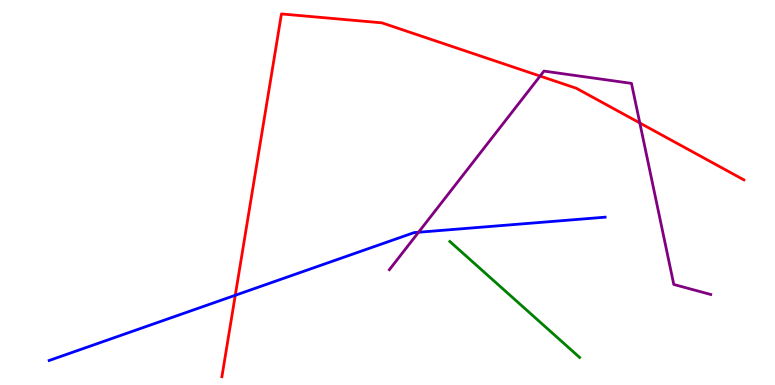[{'lines': ['blue', 'red'], 'intersections': [{'x': 3.04, 'y': 2.33}]}, {'lines': ['green', 'red'], 'intersections': []}, {'lines': ['purple', 'red'], 'intersections': [{'x': 6.97, 'y': 8.02}, {'x': 8.26, 'y': 6.81}]}, {'lines': ['blue', 'green'], 'intersections': []}, {'lines': ['blue', 'purple'], 'intersections': [{'x': 5.4, 'y': 3.97}]}, {'lines': ['green', 'purple'], 'intersections': []}]